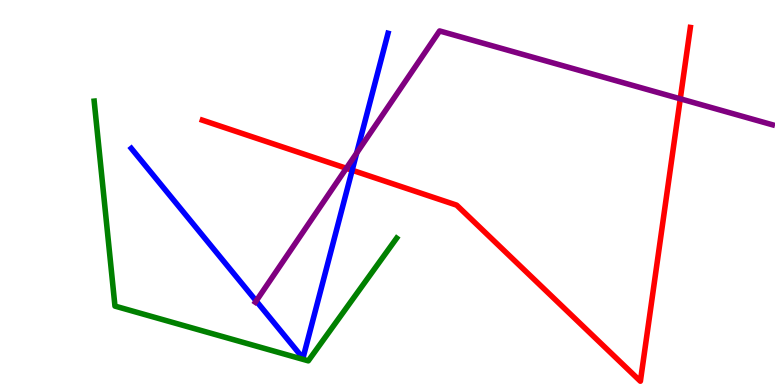[{'lines': ['blue', 'red'], 'intersections': [{'x': 4.54, 'y': 5.58}]}, {'lines': ['green', 'red'], 'intersections': []}, {'lines': ['purple', 'red'], 'intersections': [{'x': 4.47, 'y': 5.63}, {'x': 8.78, 'y': 7.43}]}, {'lines': ['blue', 'green'], 'intersections': []}, {'lines': ['blue', 'purple'], 'intersections': [{'x': 3.31, 'y': 2.18}, {'x': 4.6, 'y': 6.02}]}, {'lines': ['green', 'purple'], 'intersections': []}]